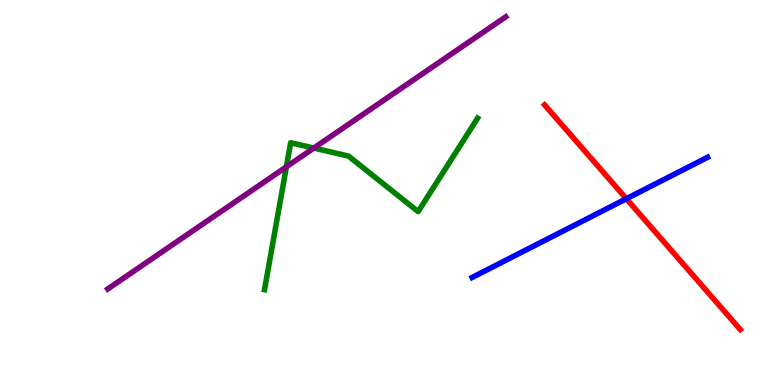[{'lines': ['blue', 'red'], 'intersections': [{'x': 8.08, 'y': 4.84}]}, {'lines': ['green', 'red'], 'intersections': []}, {'lines': ['purple', 'red'], 'intersections': []}, {'lines': ['blue', 'green'], 'intersections': []}, {'lines': ['blue', 'purple'], 'intersections': []}, {'lines': ['green', 'purple'], 'intersections': [{'x': 3.7, 'y': 5.67}, {'x': 4.05, 'y': 6.15}]}]